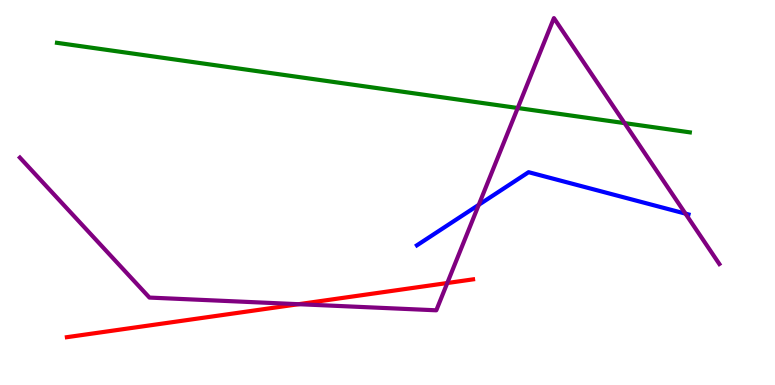[{'lines': ['blue', 'red'], 'intersections': []}, {'lines': ['green', 'red'], 'intersections': []}, {'lines': ['purple', 'red'], 'intersections': [{'x': 3.85, 'y': 2.1}, {'x': 5.77, 'y': 2.65}]}, {'lines': ['blue', 'green'], 'intersections': []}, {'lines': ['blue', 'purple'], 'intersections': [{'x': 6.18, 'y': 4.68}, {'x': 8.84, 'y': 4.45}]}, {'lines': ['green', 'purple'], 'intersections': [{'x': 6.68, 'y': 7.19}, {'x': 8.06, 'y': 6.8}]}]